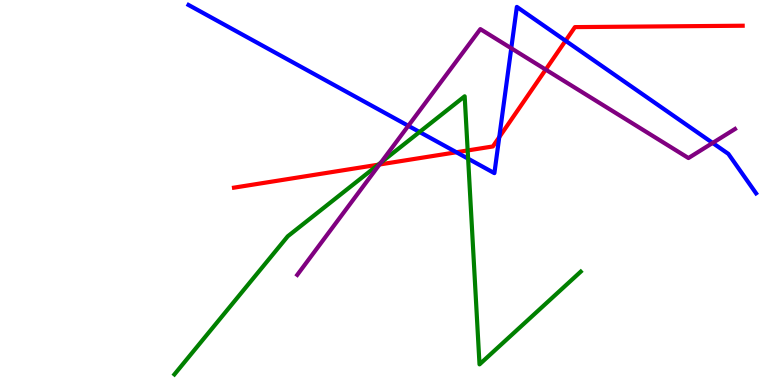[{'lines': ['blue', 'red'], 'intersections': [{'x': 5.89, 'y': 6.05}, {'x': 6.44, 'y': 6.44}, {'x': 7.3, 'y': 8.94}]}, {'lines': ['green', 'red'], 'intersections': [{'x': 4.88, 'y': 5.72}, {'x': 6.03, 'y': 6.09}]}, {'lines': ['purple', 'red'], 'intersections': [{'x': 4.9, 'y': 5.73}, {'x': 7.04, 'y': 8.19}]}, {'lines': ['blue', 'green'], 'intersections': [{'x': 5.41, 'y': 6.57}, {'x': 6.04, 'y': 5.88}]}, {'lines': ['blue', 'purple'], 'intersections': [{'x': 5.27, 'y': 6.73}, {'x': 6.6, 'y': 8.75}, {'x': 9.2, 'y': 6.29}]}, {'lines': ['green', 'purple'], 'intersections': [{'x': 4.92, 'y': 5.78}]}]